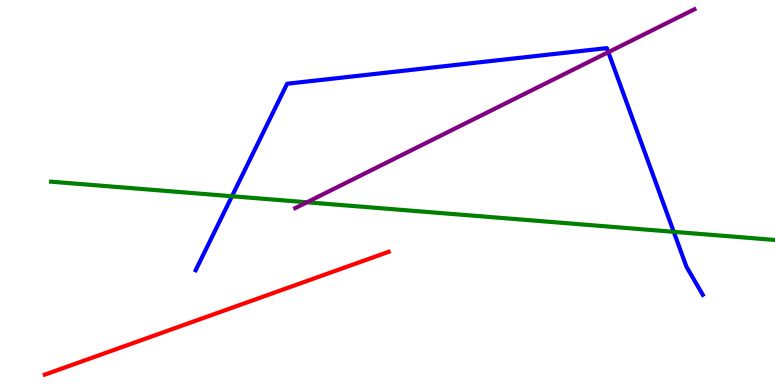[{'lines': ['blue', 'red'], 'intersections': []}, {'lines': ['green', 'red'], 'intersections': []}, {'lines': ['purple', 'red'], 'intersections': []}, {'lines': ['blue', 'green'], 'intersections': [{'x': 2.99, 'y': 4.9}, {'x': 8.69, 'y': 3.98}]}, {'lines': ['blue', 'purple'], 'intersections': [{'x': 7.85, 'y': 8.64}]}, {'lines': ['green', 'purple'], 'intersections': [{'x': 3.96, 'y': 4.75}]}]